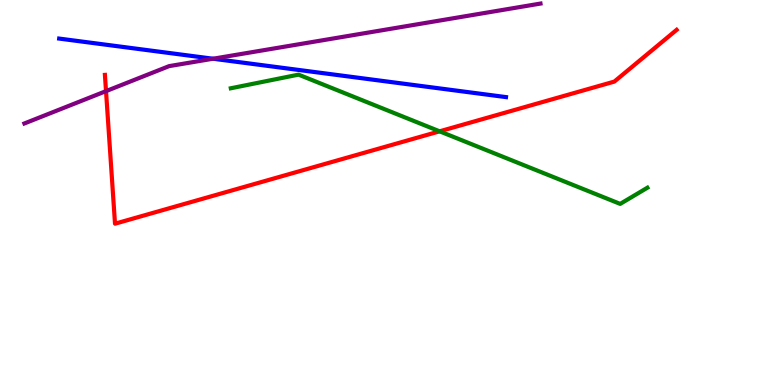[{'lines': ['blue', 'red'], 'intersections': []}, {'lines': ['green', 'red'], 'intersections': [{'x': 5.67, 'y': 6.59}]}, {'lines': ['purple', 'red'], 'intersections': [{'x': 1.37, 'y': 7.63}]}, {'lines': ['blue', 'green'], 'intersections': []}, {'lines': ['blue', 'purple'], 'intersections': [{'x': 2.75, 'y': 8.47}]}, {'lines': ['green', 'purple'], 'intersections': []}]